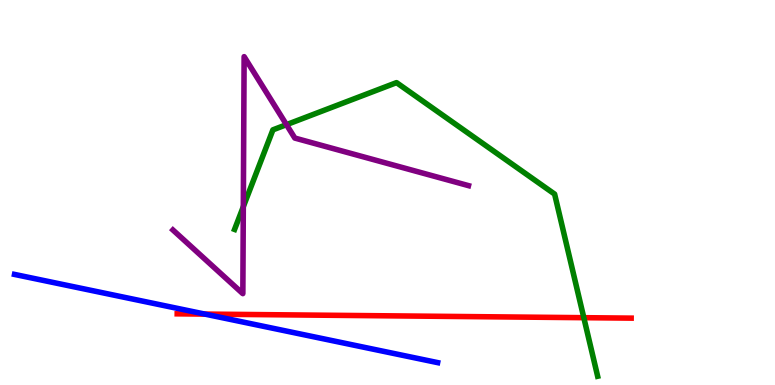[{'lines': ['blue', 'red'], 'intersections': [{'x': 2.64, 'y': 1.84}]}, {'lines': ['green', 'red'], 'intersections': [{'x': 7.53, 'y': 1.75}]}, {'lines': ['purple', 'red'], 'intersections': []}, {'lines': ['blue', 'green'], 'intersections': []}, {'lines': ['blue', 'purple'], 'intersections': []}, {'lines': ['green', 'purple'], 'intersections': [{'x': 3.14, 'y': 4.63}, {'x': 3.7, 'y': 6.76}]}]